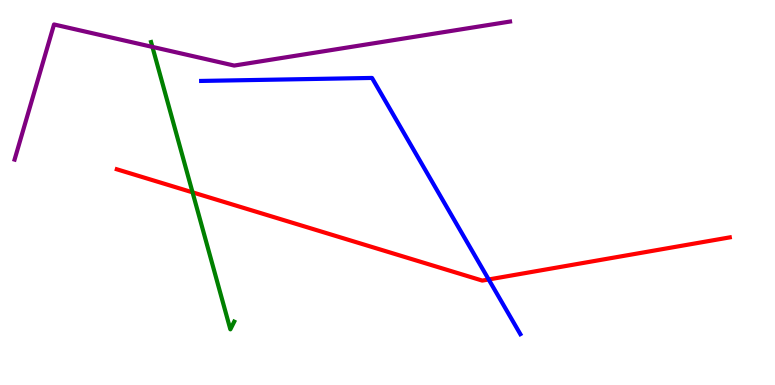[{'lines': ['blue', 'red'], 'intersections': [{'x': 6.31, 'y': 2.74}]}, {'lines': ['green', 'red'], 'intersections': [{'x': 2.48, 'y': 5.0}]}, {'lines': ['purple', 'red'], 'intersections': []}, {'lines': ['blue', 'green'], 'intersections': []}, {'lines': ['blue', 'purple'], 'intersections': []}, {'lines': ['green', 'purple'], 'intersections': [{'x': 1.97, 'y': 8.78}]}]